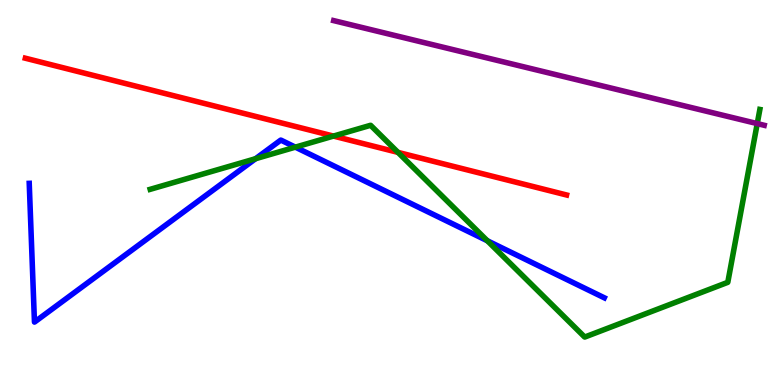[{'lines': ['blue', 'red'], 'intersections': []}, {'lines': ['green', 'red'], 'intersections': [{'x': 4.3, 'y': 6.47}, {'x': 5.14, 'y': 6.04}]}, {'lines': ['purple', 'red'], 'intersections': []}, {'lines': ['blue', 'green'], 'intersections': [{'x': 3.3, 'y': 5.88}, {'x': 3.81, 'y': 6.18}, {'x': 6.29, 'y': 3.75}]}, {'lines': ['blue', 'purple'], 'intersections': []}, {'lines': ['green', 'purple'], 'intersections': [{'x': 9.77, 'y': 6.79}]}]